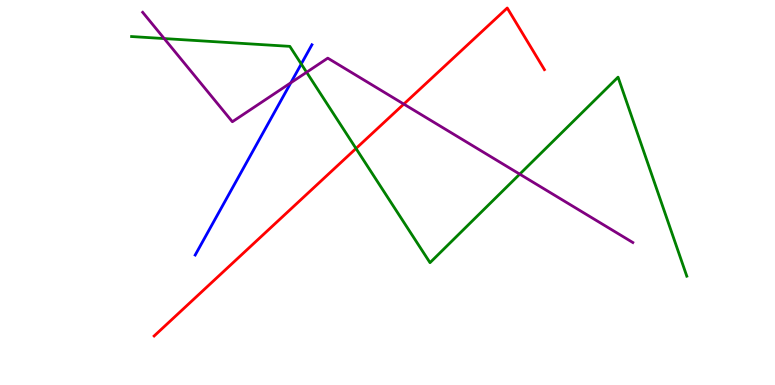[{'lines': ['blue', 'red'], 'intersections': []}, {'lines': ['green', 'red'], 'intersections': [{'x': 4.59, 'y': 6.14}]}, {'lines': ['purple', 'red'], 'intersections': [{'x': 5.21, 'y': 7.3}]}, {'lines': ['blue', 'green'], 'intersections': [{'x': 3.89, 'y': 8.34}]}, {'lines': ['blue', 'purple'], 'intersections': [{'x': 3.75, 'y': 7.85}]}, {'lines': ['green', 'purple'], 'intersections': [{'x': 2.12, 'y': 9.0}, {'x': 3.96, 'y': 8.12}, {'x': 6.71, 'y': 5.48}]}]